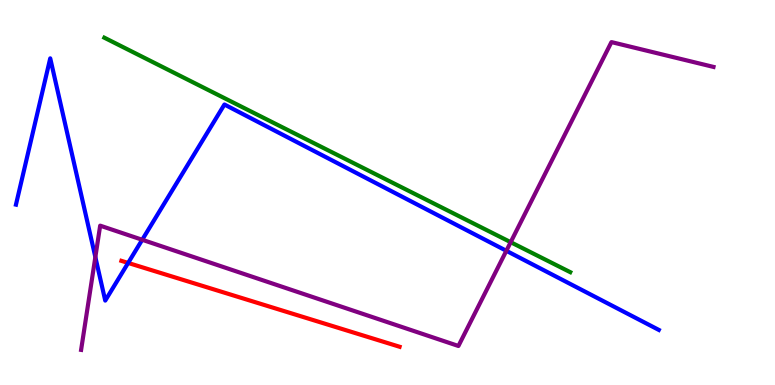[{'lines': ['blue', 'red'], 'intersections': [{'x': 1.65, 'y': 3.17}]}, {'lines': ['green', 'red'], 'intersections': []}, {'lines': ['purple', 'red'], 'intersections': []}, {'lines': ['blue', 'green'], 'intersections': []}, {'lines': ['blue', 'purple'], 'intersections': [{'x': 1.23, 'y': 3.32}, {'x': 1.84, 'y': 3.77}, {'x': 6.53, 'y': 3.49}]}, {'lines': ['green', 'purple'], 'intersections': [{'x': 6.59, 'y': 3.71}]}]